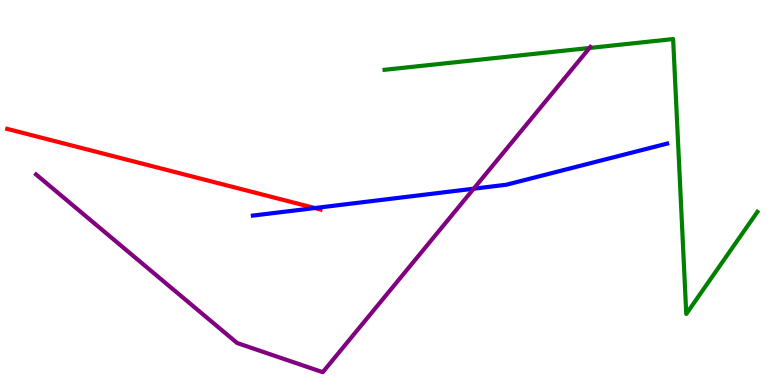[{'lines': ['blue', 'red'], 'intersections': [{'x': 4.06, 'y': 4.6}]}, {'lines': ['green', 'red'], 'intersections': []}, {'lines': ['purple', 'red'], 'intersections': []}, {'lines': ['blue', 'green'], 'intersections': []}, {'lines': ['blue', 'purple'], 'intersections': [{'x': 6.11, 'y': 5.1}]}, {'lines': ['green', 'purple'], 'intersections': [{'x': 7.61, 'y': 8.75}]}]